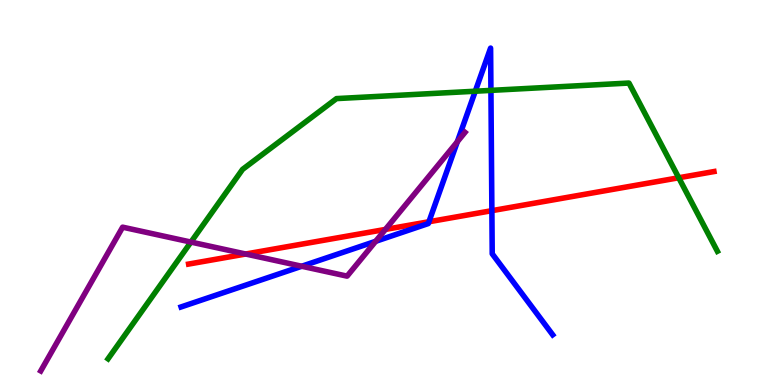[{'lines': ['blue', 'red'], 'intersections': [{'x': 5.53, 'y': 4.24}, {'x': 6.35, 'y': 4.53}]}, {'lines': ['green', 'red'], 'intersections': [{'x': 8.76, 'y': 5.38}]}, {'lines': ['purple', 'red'], 'intersections': [{'x': 3.17, 'y': 3.4}, {'x': 4.97, 'y': 4.04}]}, {'lines': ['blue', 'green'], 'intersections': [{'x': 6.13, 'y': 7.63}, {'x': 6.33, 'y': 7.65}]}, {'lines': ['blue', 'purple'], 'intersections': [{'x': 3.89, 'y': 3.08}, {'x': 4.85, 'y': 3.73}, {'x': 5.9, 'y': 6.32}]}, {'lines': ['green', 'purple'], 'intersections': [{'x': 2.46, 'y': 3.71}]}]